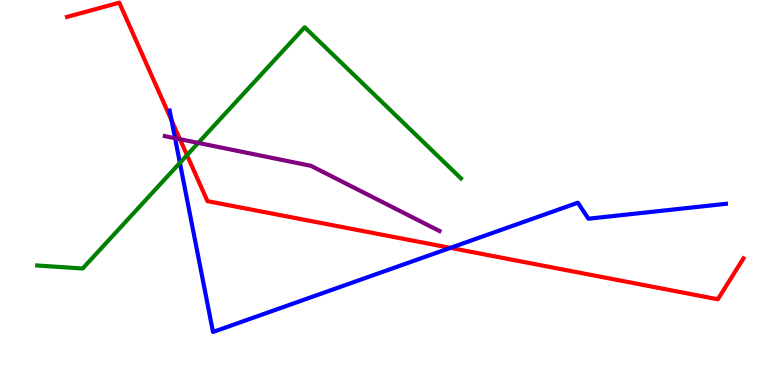[{'lines': ['blue', 'red'], 'intersections': [{'x': 2.21, 'y': 6.87}, {'x': 5.81, 'y': 3.56}]}, {'lines': ['green', 'red'], 'intersections': [{'x': 2.41, 'y': 5.97}]}, {'lines': ['purple', 'red'], 'intersections': [{'x': 2.32, 'y': 6.38}]}, {'lines': ['blue', 'green'], 'intersections': [{'x': 2.32, 'y': 5.77}]}, {'lines': ['blue', 'purple'], 'intersections': [{'x': 2.26, 'y': 6.41}]}, {'lines': ['green', 'purple'], 'intersections': [{'x': 2.56, 'y': 6.29}]}]